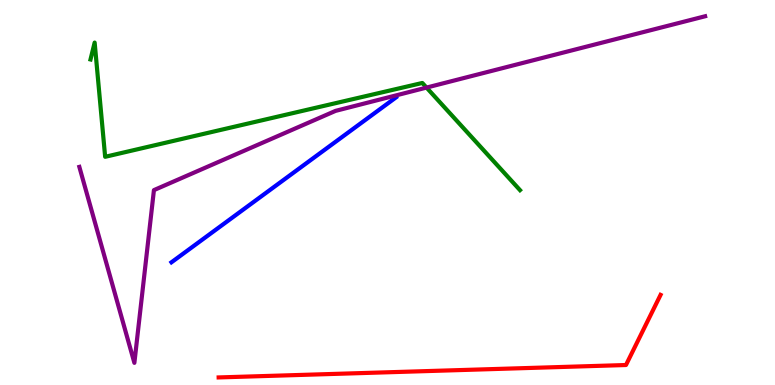[{'lines': ['blue', 'red'], 'intersections': []}, {'lines': ['green', 'red'], 'intersections': []}, {'lines': ['purple', 'red'], 'intersections': []}, {'lines': ['blue', 'green'], 'intersections': []}, {'lines': ['blue', 'purple'], 'intersections': []}, {'lines': ['green', 'purple'], 'intersections': [{'x': 5.5, 'y': 7.73}]}]